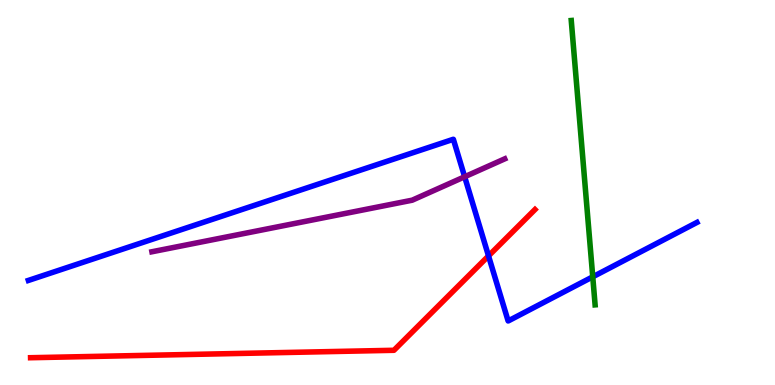[{'lines': ['blue', 'red'], 'intersections': [{'x': 6.3, 'y': 3.35}]}, {'lines': ['green', 'red'], 'intersections': []}, {'lines': ['purple', 'red'], 'intersections': []}, {'lines': ['blue', 'green'], 'intersections': [{'x': 7.65, 'y': 2.81}]}, {'lines': ['blue', 'purple'], 'intersections': [{'x': 6.0, 'y': 5.41}]}, {'lines': ['green', 'purple'], 'intersections': []}]